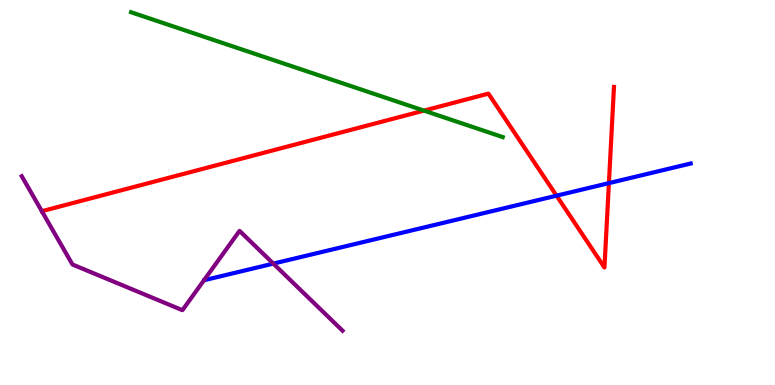[{'lines': ['blue', 'red'], 'intersections': [{'x': 7.18, 'y': 4.92}, {'x': 7.86, 'y': 5.24}]}, {'lines': ['green', 'red'], 'intersections': [{'x': 5.47, 'y': 7.13}]}, {'lines': ['purple', 'red'], 'intersections': []}, {'lines': ['blue', 'green'], 'intersections': []}, {'lines': ['blue', 'purple'], 'intersections': [{'x': 3.53, 'y': 3.15}]}, {'lines': ['green', 'purple'], 'intersections': []}]